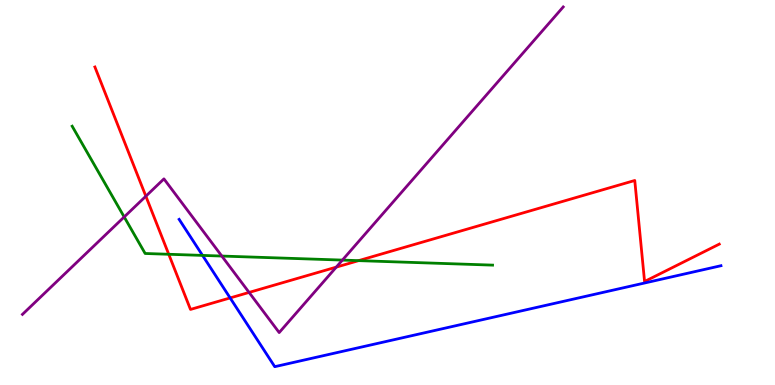[{'lines': ['blue', 'red'], 'intersections': [{'x': 2.97, 'y': 2.26}]}, {'lines': ['green', 'red'], 'intersections': [{'x': 2.18, 'y': 3.4}, {'x': 4.63, 'y': 3.23}]}, {'lines': ['purple', 'red'], 'intersections': [{'x': 1.88, 'y': 4.9}, {'x': 3.21, 'y': 2.4}, {'x': 4.34, 'y': 3.06}]}, {'lines': ['blue', 'green'], 'intersections': [{'x': 2.61, 'y': 3.37}]}, {'lines': ['blue', 'purple'], 'intersections': []}, {'lines': ['green', 'purple'], 'intersections': [{'x': 1.6, 'y': 4.37}, {'x': 2.86, 'y': 3.35}, {'x': 4.42, 'y': 3.24}]}]